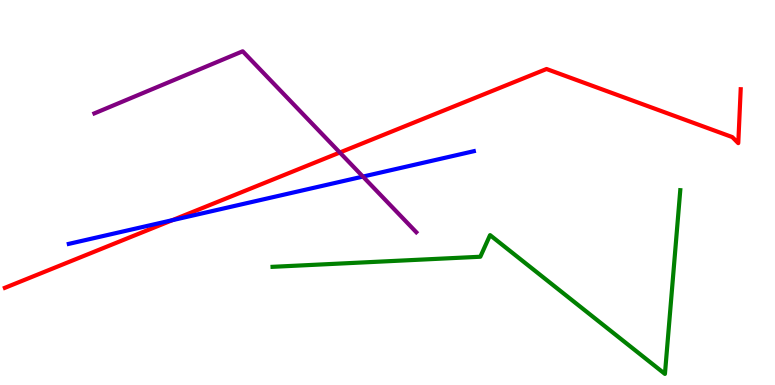[{'lines': ['blue', 'red'], 'intersections': [{'x': 2.22, 'y': 4.28}]}, {'lines': ['green', 'red'], 'intersections': []}, {'lines': ['purple', 'red'], 'intersections': [{'x': 4.38, 'y': 6.04}]}, {'lines': ['blue', 'green'], 'intersections': []}, {'lines': ['blue', 'purple'], 'intersections': [{'x': 4.68, 'y': 5.41}]}, {'lines': ['green', 'purple'], 'intersections': []}]